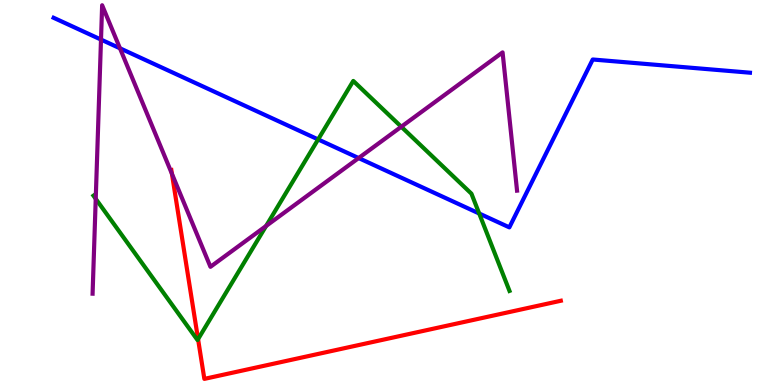[{'lines': ['blue', 'red'], 'intersections': []}, {'lines': ['green', 'red'], 'intersections': [{'x': 2.56, 'y': 1.19}]}, {'lines': ['purple', 'red'], 'intersections': [{'x': 2.22, 'y': 5.49}]}, {'lines': ['blue', 'green'], 'intersections': [{'x': 4.1, 'y': 6.38}, {'x': 6.18, 'y': 4.45}]}, {'lines': ['blue', 'purple'], 'intersections': [{'x': 1.3, 'y': 8.97}, {'x': 1.55, 'y': 8.75}, {'x': 4.63, 'y': 5.89}]}, {'lines': ['green', 'purple'], 'intersections': [{'x': 1.24, 'y': 4.84}, {'x': 3.43, 'y': 4.13}, {'x': 5.18, 'y': 6.71}]}]